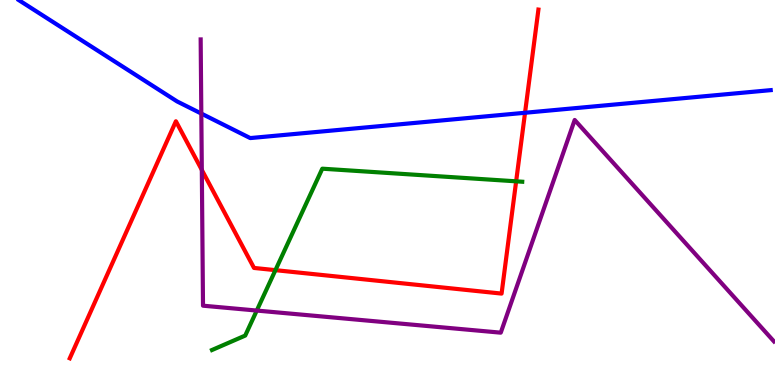[{'lines': ['blue', 'red'], 'intersections': [{'x': 6.77, 'y': 7.07}]}, {'lines': ['green', 'red'], 'intersections': [{'x': 3.55, 'y': 2.98}, {'x': 6.66, 'y': 5.29}]}, {'lines': ['purple', 'red'], 'intersections': [{'x': 2.6, 'y': 5.59}]}, {'lines': ['blue', 'green'], 'intersections': []}, {'lines': ['blue', 'purple'], 'intersections': [{'x': 2.6, 'y': 7.05}]}, {'lines': ['green', 'purple'], 'intersections': [{'x': 3.31, 'y': 1.93}]}]